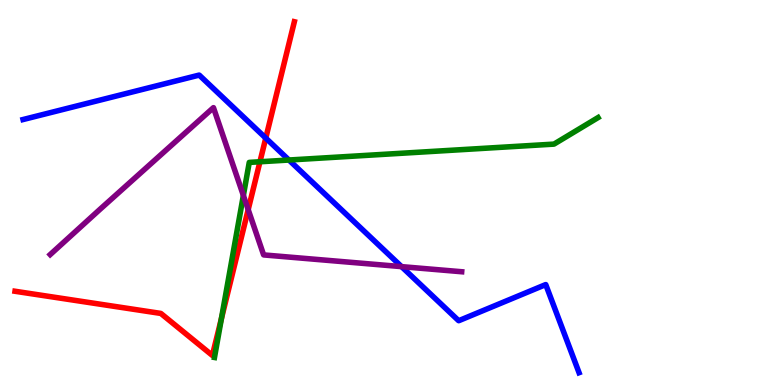[{'lines': ['blue', 'red'], 'intersections': [{'x': 3.43, 'y': 6.41}]}, {'lines': ['green', 'red'], 'intersections': [{'x': 2.86, 'y': 1.72}, {'x': 3.35, 'y': 5.8}]}, {'lines': ['purple', 'red'], 'intersections': [{'x': 3.2, 'y': 4.56}]}, {'lines': ['blue', 'green'], 'intersections': [{'x': 3.73, 'y': 5.84}]}, {'lines': ['blue', 'purple'], 'intersections': [{'x': 5.18, 'y': 3.07}]}, {'lines': ['green', 'purple'], 'intersections': [{'x': 3.14, 'y': 4.92}]}]